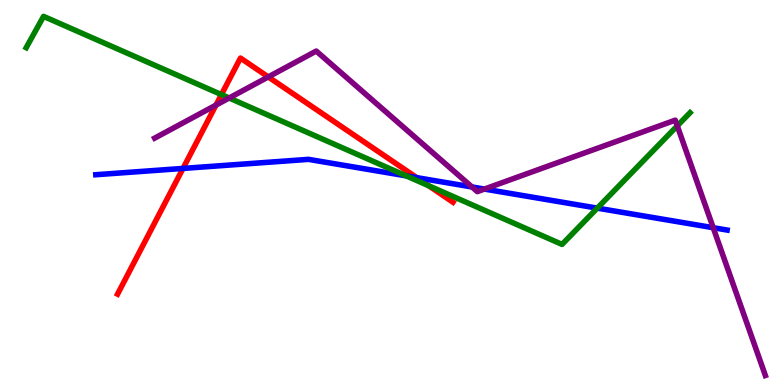[{'lines': ['blue', 'red'], 'intersections': [{'x': 2.36, 'y': 5.63}, {'x': 5.38, 'y': 5.39}]}, {'lines': ['green', 'red'], 'intersections': [{'x': 2.86, 'y': 7.54}, {'x': 5.53, 'y': 5.18}]}, {'lines': ['purple', 'red'], 'intersections': [{'x': 2.79, 'y': 7.27}, {'x': 3.46, 'y': 8.0}]}, {'lines': ['blue', 'green'], 'intersections': [{'x': 5.24, 'y': 5.43}, {'x': 7.71, 'y': 4.59}]}, {'lines': ['blue', 'purple'], 'intersections': [{'x': 6.09, 'y': 5.14}, {'x': 6.25, 'y': 5.09}, {'x': 9.2, 'y': 4.09}]}, {'lines': ['green', 'purple'], 'intersections': [{'x': 2.96, 'y': 7.45}, {'x': 8.74, 'y': 6.73}]}]